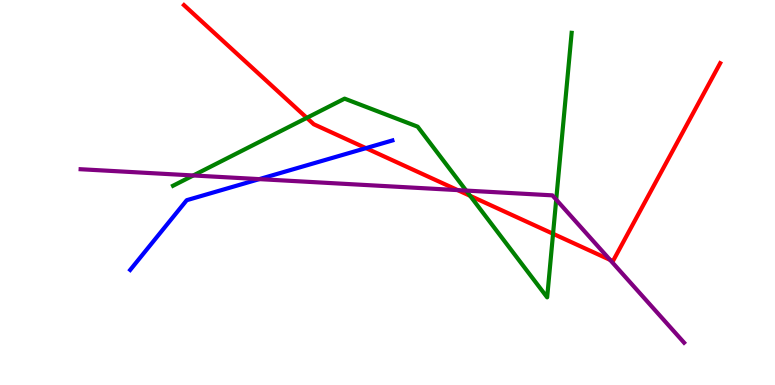[{'lines': ['blue', 'red'], 'intersections': [{'x': 4.72, 'y': 6.15}]}, {'lines': ['green', 'red'], 'intersections': [{'x': 3.96, 'y': 6.94}, {'x': 6.07, 'y': 4.91}, {'x': 7.14, 'y': 3.93}]}, {'lines': ['purple', 'red'], 'intersections': [{'x': 5.91, 'y': 5.06}, {'x': 7.87, 'y': 3.25}]}, {'lines': ['blue', 'green'], 'intersections': []}, {'lines': ['blue', 'purple'], 'intersections': [{'x': 3.35, 'y': 5.35}]}, {'lines': ['green', 'purple'], 'intersections': [{'x': 2.49, 'y': 5.44}, {'x': 6.01, 'y': 5.05}, {'x': 7.18, 'y': 4.81}]}]